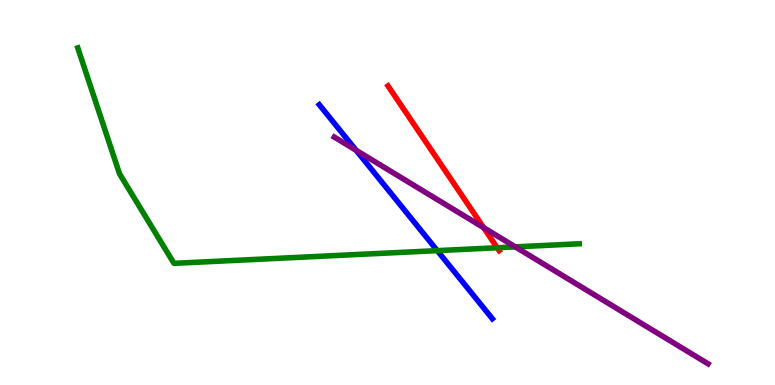[{'lines': ['blue', 'red'], 'intersections': []}, {'lines': ['green', 'red'], 'intersections': [{'x': 6.42, 'y': 3.57}]}, {'lines': ['purple', 'red'], 'intersections': [{'x': 6.24, 'y': 4.09}]}, {'lines': ['blue', 'green'], 'intersections': [{'x': 5.64, 'y': 3.49}]}, {'lines': ['blue', 'purple'], 'intersections': [{'x': 4.6, 'y': 6.1}]}, {'lines': ['green', 'purple'], 'intersections': [{'x': 6.65, 'y': 3.59}]}]